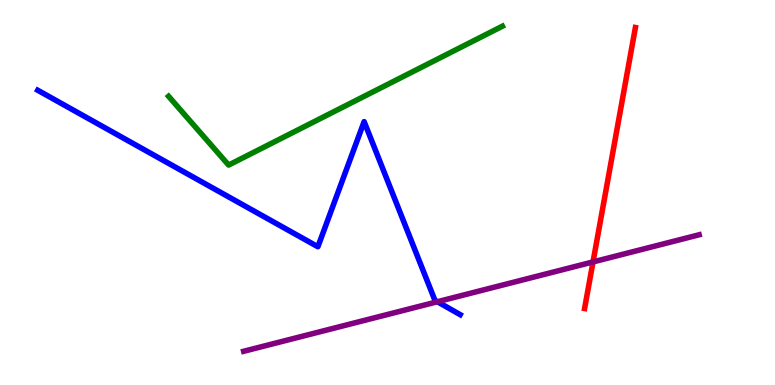[{'lines': ['blue', 'red'], 'intersections': []}, {'lines': ['green', 'red'], 'intersections': []}, {'lines': ['purple', 'red'], 'intersections': [{'x': 7.65, 'y': 3.2}]}, {'lines': ['blue', 'green'], 'intersections': []}, {'lines': ['blue', 'purple'], 'intersections': [{'x': 5.64, 'y': 2.16}]}, {'lines': ['green', 'purple'], 'intersections': []}]